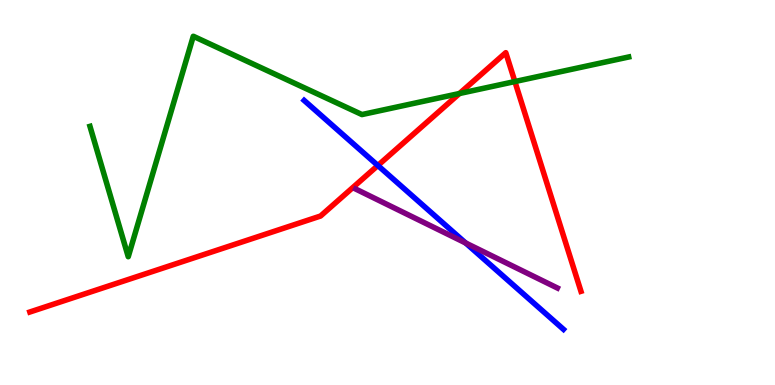[{'lines': ['blue', 'red'], 'intersections': [{'x': 4.88, 'y': 5.7}]}, {'lines': ['green', 'red'], 'intersections': [{'x': 5.93, 'y': 7.57}, {'x': 6.64, 'y': 7.88}]}, {'lines': ['purple', 'red'], 'intersections': []}, {'lines': ['blue', 'green'], 'intersections': []}, {'lines': ['blue', 'purple'], 'intersections': [{'x': 6.01, 'y': 3.69}]}, {'lines': ['green', 'purple'], 'intersections': []}]